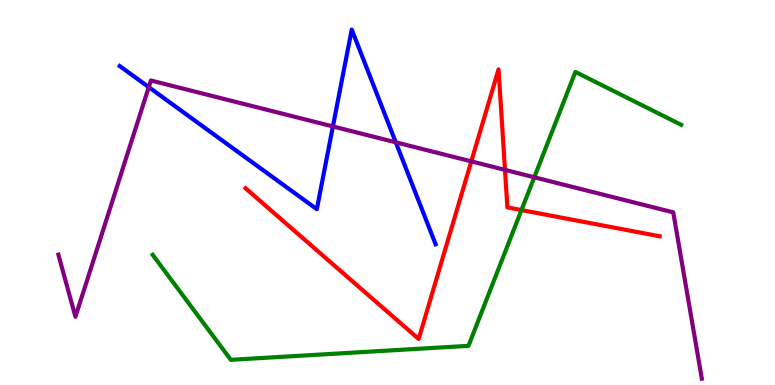[{'lines': ['blue', 'red'], 'intersections': []}, {'lines': ['green', 'red'], 'intersections': [{'x': 6.73, 'y': 4.54}]}, {'lines': ['purple', 'red'], 'intersections': [{'x': 6.08, 'y': 5.81}, {'x': 6.52, 'y': 5.59}]}, {'lines': ['blue', 'green'], 'intersections': []}, {'lines': ['blue', 'purple'], 'intersections': [{'x': 1.92, 'y': 7.74}, {'x': 4.3, 'y': 6.72}, {'x': 5.11, 'y': 6.3}]}, {'lines': ['green', 'purple'], 'intersections': [{'x': 6.89, 'y': 5.4}]}]